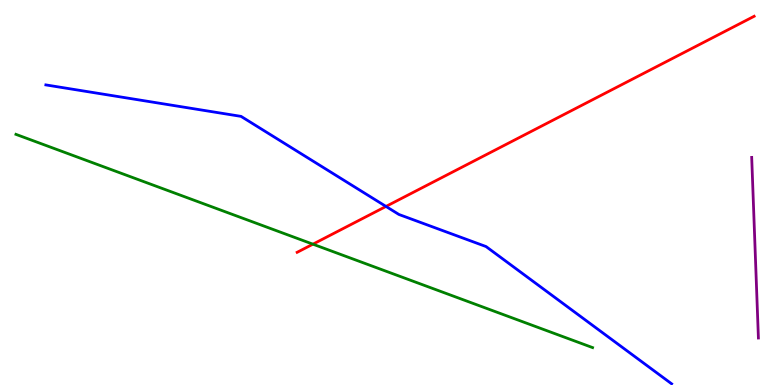[{'lines': ['blue', 'red'], 'intersections': [{'x': 4.98, 'y': 4.64}]}, {'lines': ['green', 'red'], 'intersections': [{'x': 4.04, 'y': 3.66}]}, {'lines': ['purple', 'red'], 'intersections': []}, {'lines': ['blue', 'green'], 'intersections': []}, {'lines': ['blue', 'purple'], 'intersections': []}, {'lines': ['green', 'purple'], 'intersections': []}]